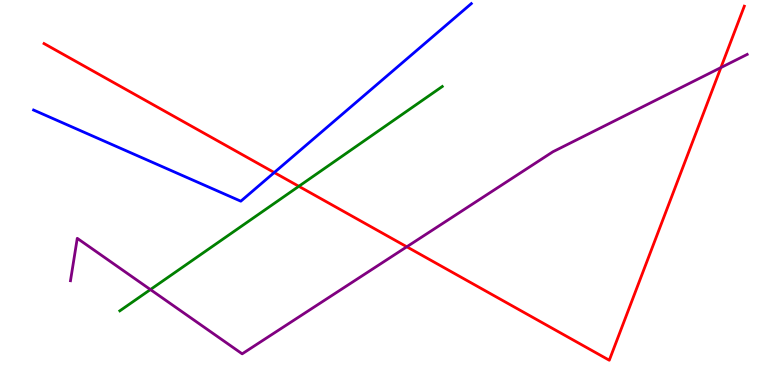[{'lines': ['blue', 'red'], 'intersections': [{'x': 3.54, 'y': 5.52}]}, {'lines': ['green', 'red'], 'intersections': [{'x': 3.86, 'y': 5.16}]}, {'lines': ['purple', 'red'], 'intersections': [{'x': 5.25, 'y': 3.59}, {'x': 9.3, 'y': 8.24}]}, {'lines': ['blue', 'green'], 'intersections': []}, {'lines': ['blue', 'purple'], 'intersections': []}, {'lines': ['green', 'purple'], 'intersections': [{'x': 1.94, 'y': 2.48}]}]